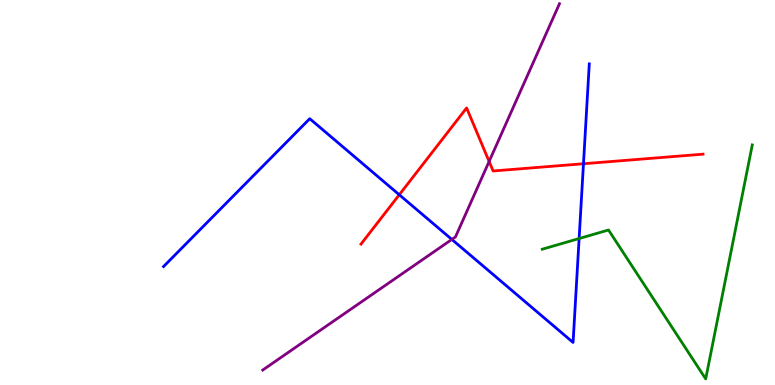[{'lines': ['blue', 'red'], 'intersections': [{'x': 5.15, 'y': 4.94}, {'x': 7.53, 'y': 5.75}]}, {'lines': ['green', 'red'], 'intersections': []}, {'lines': ['purple', 'red'], 'intersections': [{'x': 6.31, 'y': 5.81}]}, {'lines': ['blue', 'green'], 'intersections': [{'x': 7.47, 'y': 3.8}]}, {'lines': ['blue', 'purple'], 'intersections': [{'x': 5.83, 'y': 3.78}]}, {'lines': ['green', 'purple'], 'intersections': []}]